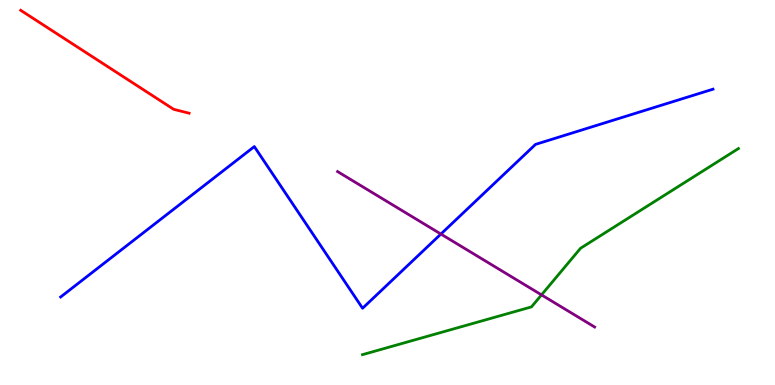[{'lines': ['blue', 'red'], 'intersections': []}, {'lines': ['green', 'red'], 'intersections': []}, {'lines': ['purple', 'red'], 'intersections': []}, {'lines': ['blue', 'green'], 'intersections': []}, {'lines': ['blue', 'purple'], 'intersections': [{'x': 5.69, 'y': 3.92}]}, {'lines': ['green', 'purple'], 'intersections': [{'x': 6.99, 'y': 2.34}]}]